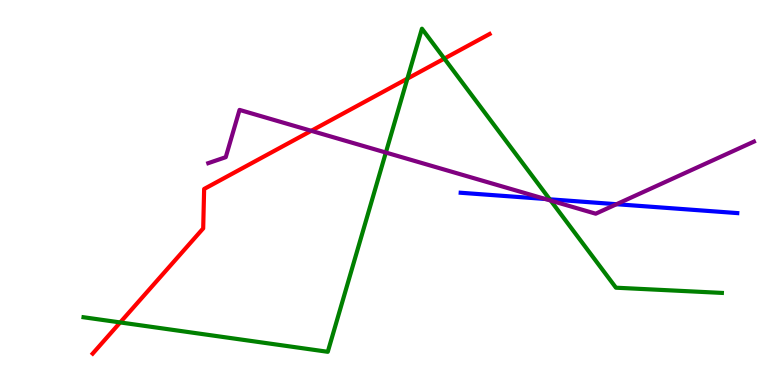[{'lines': ['blue', 'red'], 'intersections': []}, {'lines': ['green', 'red'], 'intersections': [{'x': 1.55, 'y': 1.63}, {'x': 5.26, 'y': 7.96}, {'x': 5.73, 'y': 8.48}]}, {'lines': ['purple', 'red'], 'intersections': [{'x': 4.02, 'y': 6.6}]}, {'lines': ['blue', 'green'], 'intersections': [{'x': 7.09, 'y': 4.82}]}, {'lines': ['blue', 'purple'], 'intersections': [{'x': 7.03, 'y': 4.83}, {'x': 7.95, 'y': 4.7}]}, {'lines': ['green', 'purple'], 'intersections': [{'x': 4.98, 'y': 6.04}, {'x': 7.11, 'y': 4.79}]}]